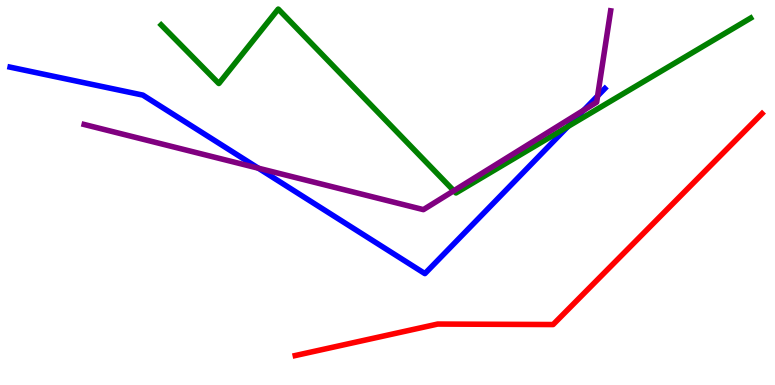[{'lines': ['blue', 'red'], 'intersections': []}, {'lines': ['green', 'red'], 'intersections': []}, {'lines': ['purple', 'red'], 'intersections': []}, {'lines': ['blue', 'green'], 'intersections': [{'x': 7.33, 'y': 6.71}]}, {'lines': ['blue', 'purple'], 'intersections': [{'x': 3.33, 'y': 5.63}, {'x': 7.53, 'y': 7.14}, {'x': 7.71, 'y': 7.51}]}, {'lines': ['green', 'purple'], 'intersections': [{'x': 5.86, 'y': 5.05}]}]